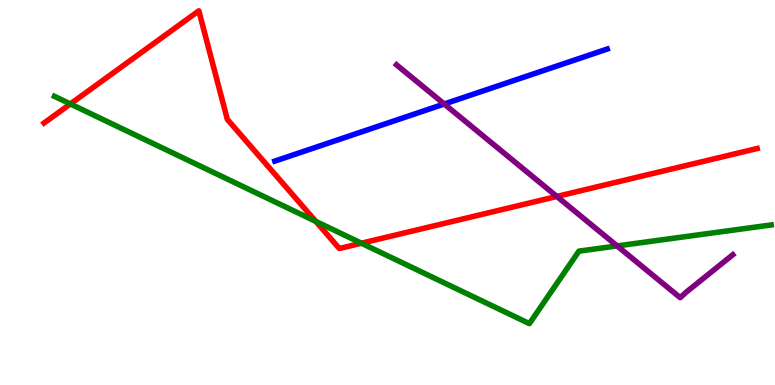[{'lines': ['blue', 'red'], 'intersections': []}, {'lines': ['green', 'red'], 'intersections': [{'x': 0.908, 'y': 7.3}, {'x': 4.07, 'y': 4.25}, {'x': 4.66, 'y': 3.68}]}, {'lines': ['purple', 'red'], 'intersections': [{'x': 7.19, 'y': 4.9}]}, {'lines': ['blue', 'green'], 'intersections': []}, {'lines': ['blue', 'purple'], 'intersections': [{'x': 5.73, 'y': 7.3}]}, {'lines': ['green', 'purple'], 'intersections': [{'x': 7.96, 'y': 3.61}]}]